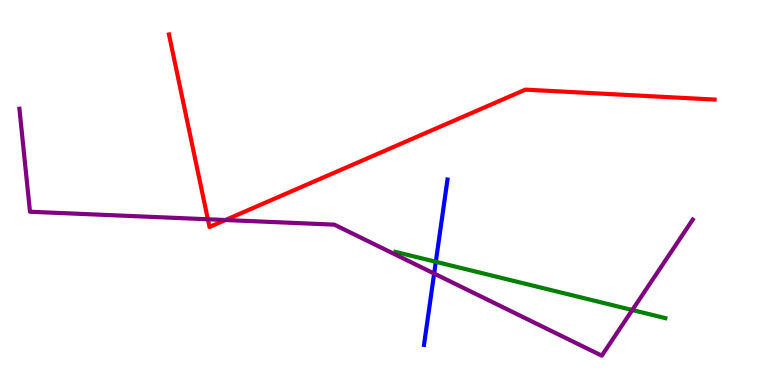[{'lines': ['blue', 'red'], 'intersections': []}, {'lines': ['green', 'red'], 'intersections': []}, {'lines': ['purple', 'red'], 'intersections': [{'x': 2.68, 'y': 4.3}, {'x': 2.91, 'y': 4.29}]}, {'lines': ['blue', 'green'], 'intersections': [{'x': 5.62, 'y': 3.2}]}, {'lines': ['blue', 'purple'], 'intersections': [{'x': 5.6, 'y': 2.9}]}, {'lines': ['green', 'purple'], 'intersections': [{'x': 8.16, 'y': 1.95}]}]